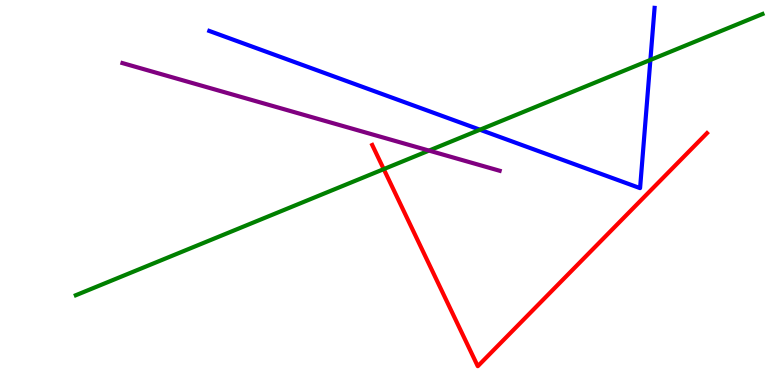[{'lines': ['blue', 'red'], 'intersections': []}, {'lines': ['green', 'red'], 'intersections': [{'x': 4.95, 'y': 5.61}]}, {'lines': ['purple', 'red'], 'intersections': []}, {'lines': ['blue', 'green'], 'intersections': [{'x': 6.19, 'y': 6.63}, {'x': 8.39, 'y': 8.44}]}, {'lines': ['blue', 'purple'], 'intersections': []}, {'lines': ['green', 'purple'], 'intersections': [{'x': 5.54, 'y': 6.09}]}]